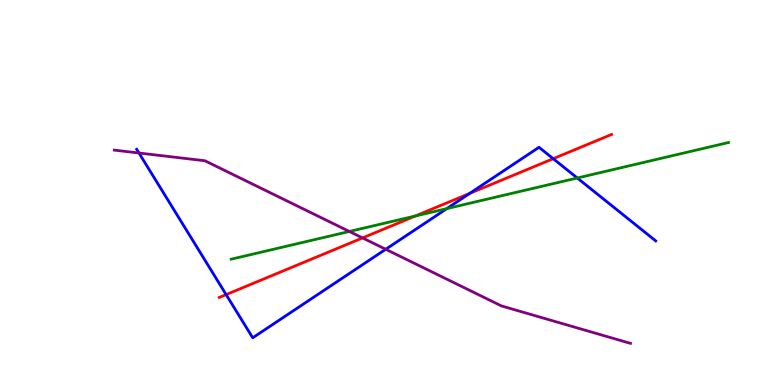[{'lines': ['blue', 'red'], 'intersections': [{'x': 2.92, 'y': 2.35}, {'x': 6.06, 'y': 4.98}, {'x': 7.14, 'y': 5.88}]}, {'lines': ['green', 'red'], 'intersections': [{'x': 5.36, 'y': 4.39}]}, {'lines': ['purple', 'red'], 'intersections': [{'x': 4.68, 'y': 3.82}]}, {'lines': ['blue', 'green'], 'intersections': [{'x': 5.77, 'y': 4.58}, {'x': 7.45, 'y': 5.38}]}, {'lines': ['blue', 'purple'], 'intersections': [{'x': 1.79, 'y': 6.03}, {'x': 4.98, 'y': 3.53}]}, {'lines': ['green', 'purple'], 'intersections': [{'x': 4.51, 'y': 3.99}]}]